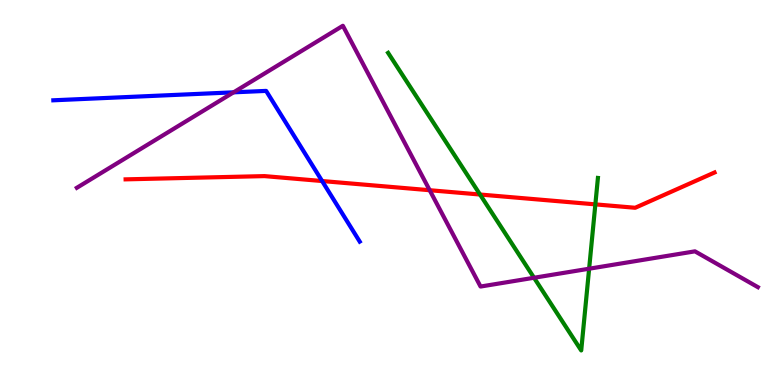[{'lines': ['blue', 'red'], 'intersections': [{'x': 4.16, 'y': 5.3}]}, {'lines': ['green', 'red'], 'intersections': [{'x': 6.19, 'y': 4.95}, {'x': 7.68, 'y': 4.69}]}, {'lines': ['purple', 'red'], 'intersections': [{'x': 5.54, 'y': 5.06}]}, {'lines': ['blue', 'green'], 'intersections': []}, {'lines': ['blue', 'purple'], 'intersections': [{'x': 3.01, 'y': 7.6}]}, {'lines': ['green', 'purple'], 'intersections': [{'x': 6.89, 'y': 2.79}, {'x': 7.6, 'y': 3.02}]}]